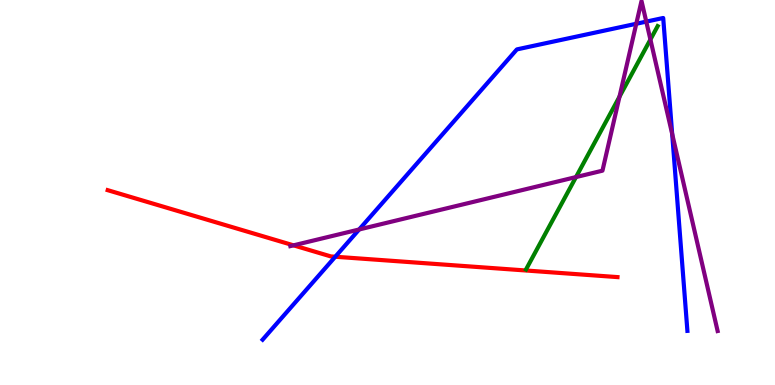[{'lines': ['blue', 'red'], 'intersections': [{'x': 4.33, 'y': 3.33}]}, {'lines': ['green', 'red'], 'intersections': []}, {'lines': ['purple', 'red'], 'intersections': [{'x': 3.79, 'y': 3.63}]}, {'lines': ['blue', 'green'], 'intersections': []}, {'lines': ['blue', 'purple'], 'intersections': [{'x': 4.63, 'y': 4.04}, {'x': 8.21, 'y': 9.38}, {'x': 8.34, 'y': 9.44}, {'x': 8.67, 'y': 6.52}]}, {'lines': ['green', 'purple'], 'intersections': [{'x': 7.43, 'y': 5.4}, {'x': 7.99, 'y': 7.49}, {'x': 8.39, 'y': 8.97}]}]